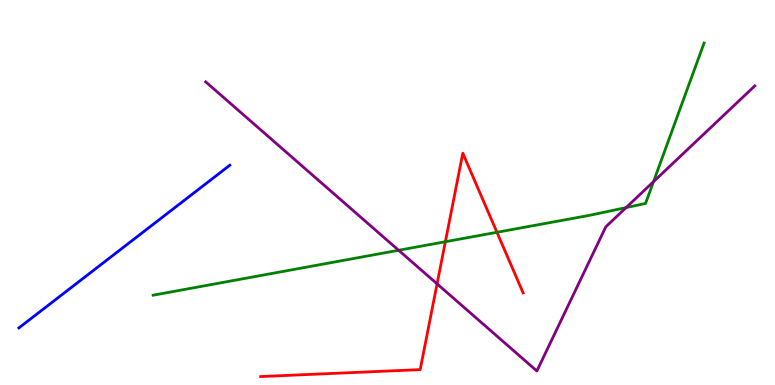[{'lines': ['blue', 'red'], 'intersections': []}, {'lines': ['green', 'red'], 'intersections': [{'x': 5.75, 'y': 3.72}, {'x': 6.41, 'y': 3.97}]}, {'lines': ['purple', 'red'], 'intersections': [{'x': 5.64, 'y': 2.63}]}, {'lines': ['blue', 'green'], 'intersections': []}, {'lines': ['blue', 'purple'], 'intersections': []}, {'lines': ['green', 'purple'], 'intersections': [{'x': 5.14, 'y': 3.5}, {'x': 8.08, 'y': 4.61}, {'x': 8.43, 'y': 5.28}]}]